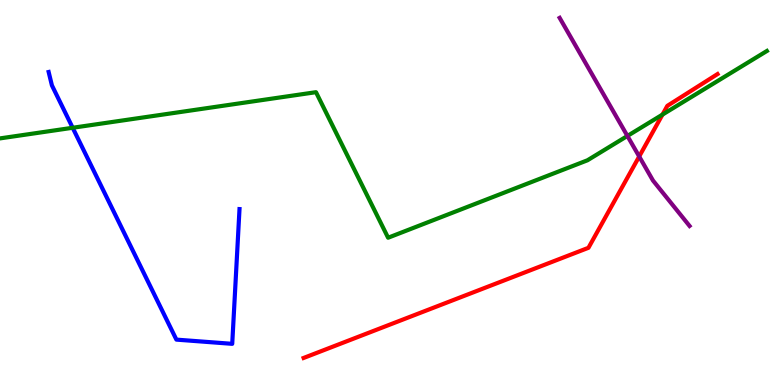[{'lines': ['blue', 'red'], 'intersections': []}, {'lines': ['green', 'red'], 'intersections': [{'x': 8.55, 'y': 7.02}]}, {'lines': ['purple', 'red'], 'intersections': [{'x': 8.25, 'y': 5.94}]}, {'lines': ['blue', 'green'], 'intersections': [{'x': 0.938, 'y': 6.68}]}, {'lines': ['blue', 'purple'], 'intersections': []}, {'lines': ['green', 'purple'], 'intersections': [{'x': 8.1, 'y': 6.47}]}]